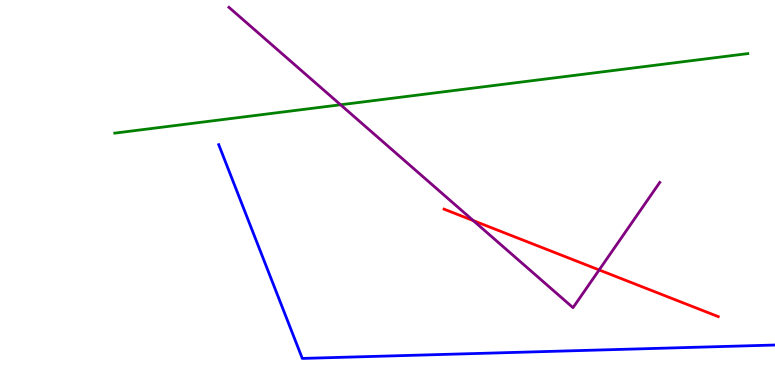[{'lines': ['blue', 'red'], 'intersections': []}, {'lines': ['green', 'red'], 'intersections': []}, {'lines': ['purple', 'red'], 'intersections': [{'x': 6.11, 'y': 4.27}, {'x': 7.73, 'y': 2.99}]}, {'lines': ['blue', 'green'], 'intersections': []}, {'lines': ['blue', 'purple'], 'intersections': []}, {'lines': ['green', 'purple'], 'intersections': [{'x': 4.39, 'y': 7.28}]}]